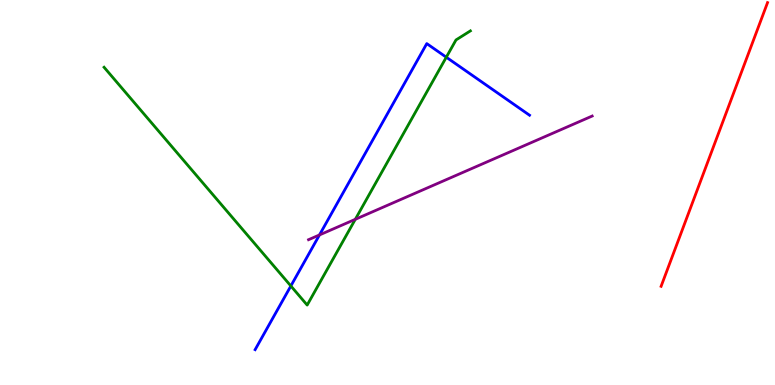[{'lines': ['blue', 'red'], 'intersections': []}, {'lines': ['green', 'red'], 'intersections': []}, {'lines': ['purple', 'red'], 'intersections': []}, {'lines': ['blue', 'green'], 'intersections': [{'x': 3.75, 'y': 2.57}, {'x': 5.76, 'y': 8.51}]}, {'lines': ['blue', 'purple'], 'intersections': [{'x': 4.12, 'y': 3.9}]}, {'lines': ['green', 'purple'], 'intersections': [{'x': 4.58, 'y': 4.3}]}]